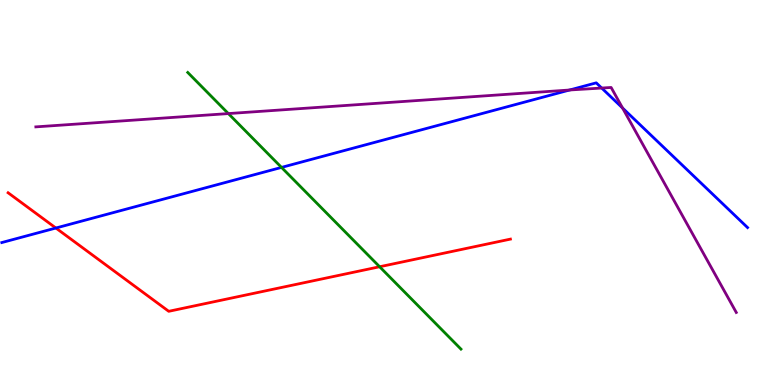[{'lines': ['blue', 'red'], 'intersections': [{'x': 0.721, 'y': 4.08}]}, {'lines': ['green', 'red'], 'intersections': [{'x': 4.9, 'y': 3.07}]}, {'lines': ['purple', 'red'], 'intersections': []}, {'lines': ['blue', 'green'], 'intersections': [{'x': 3.63, 'y': 5.65}]}, {'lines': ['blue', 'purple'], 'intersections': [{'x': 7.35, 'y': 7.66}, {'x': 7.76, 'y': 7.71}, {'x': 8.03, 'y': 7.19}]}, {'lines': ['green', 'purple'], 'intersections': [{'x': 2.95, 'y': 7.05}]}]